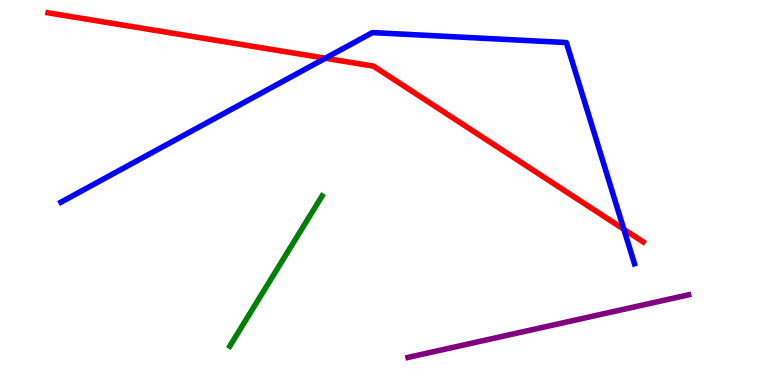[{'lines': ['blue', 'red'], 'intersections': [{'x': 4.2, 'y': 8.49}, {'x': 8.05, 'y': 4.04}]}, {'lines': ['green', 'red'], 'intersections': []}, {'lines': ['purple', 'red'], 'intersections': []}, {'lines': ['blue', 'green'], 'intersections': []}, {'lines': ['blue', 'purple'], 'intersections': []}, {'lines': ['green', 'purple'], 'intersections': []}]